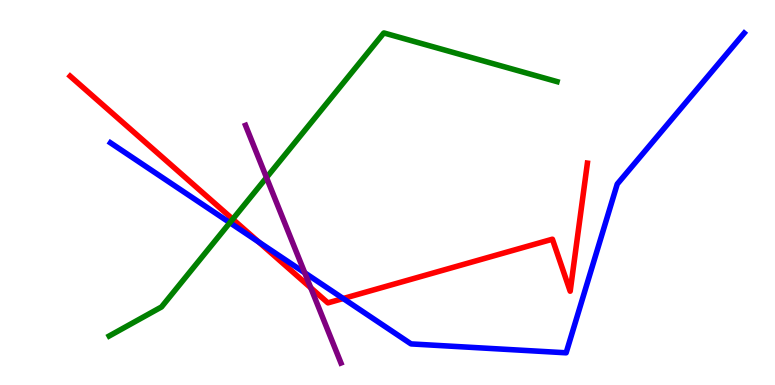[{'lines': ['blue', 'red'], 'intersections': [{'x': 3.34, 'y': 3.72}, {'x': 4.43, 'y': 2.25}]}, {'lines': ['green', 'red'], 'intersections': [{'x': 3.0, 'y': 4.31}]}, {'lines': ['purple', 'red'], 'intersections': [{'x': 4.01, 'y': 2.52}]}, {'lines': ['blue', 'green'], 'intersections': [{'x': 2.97, 'y': 4.22}]}, {'lines': ['blue', 'purple'], 'intersections': [{'x': 3.93, 'y': 2.91}]}, {'lines': ['green', 'purple'], 'intersections': [{'x': 3.44, 'y': 5.39}]}]